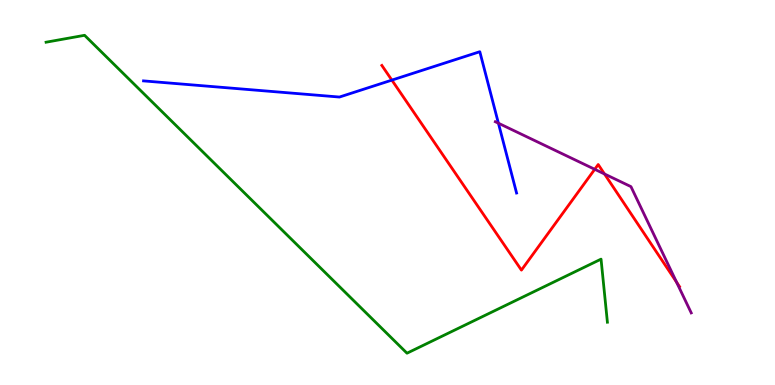[{'lines': ['blue', 'red'], 'intersections': [{'x': 5.06, 'y': 7.92}]}, {'lines': ['green', 'red'], 'intersections': []}, {'lines': ['purple', 'red'], 'intersections': [{'x': 7.67, 'y': 5.6}, {'x': 7.8, 'y': 5.48}, {'x': 8.73, 'y': 2.67}]}, {'lines': ['blue', 'green'], 'intersections': []}, {'lines': ['blue', 'purple'], 'intersections': [{'x': 6.43, 'y': 6.8}]}, {'lines': ['green', 'purple'], 'intersections': []}]